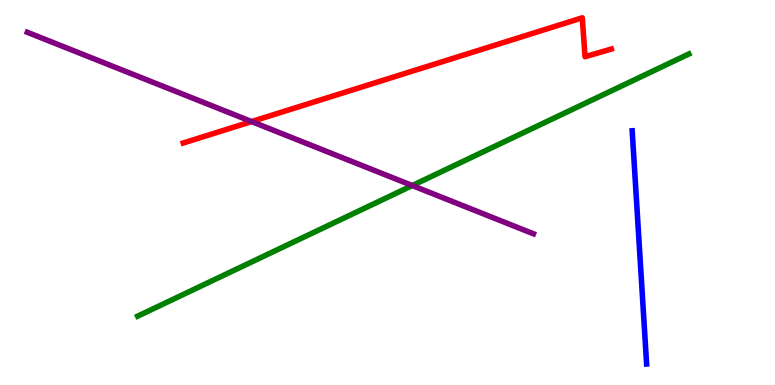[{'lines': ['blue', 'red'], 'intersections': []}, {'lines': ['green', 'red'], 'intersections': []}, {'lines': ['purple', 'red'], 'intersections': [{'x': 3.25, 'y': 6.84}]}, {'lines': ['blue', 'green'], 'intersections': []}, {'lines': ['blue', 'purple'], 'intersections': []}, {'lines': ['green', 'purple'], 'intersections': [{'x': 5.32, 'y': 5.18}]}]